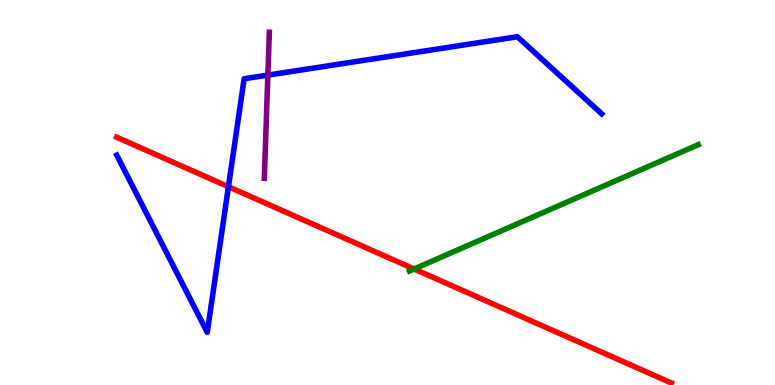[{'lines': ['blue', 'red'], 'intersections': [{'x': 2.95, 'y': 5.15}]}, {'lines': ['green', 'red'], 'intersections': [{'x': 5.34, 'y': 3.01}]}, {'lines': ['purple', 'red'], 'intersections': []}, {'lines': ['blue', 'green'], 'intersections': []}, {'lines': ['blue', 'purple'], 'intersections': [{'x': 3.46, 'y': 8.05}]}, {'lines': ['green', 'purple'], 'intersections': []}]